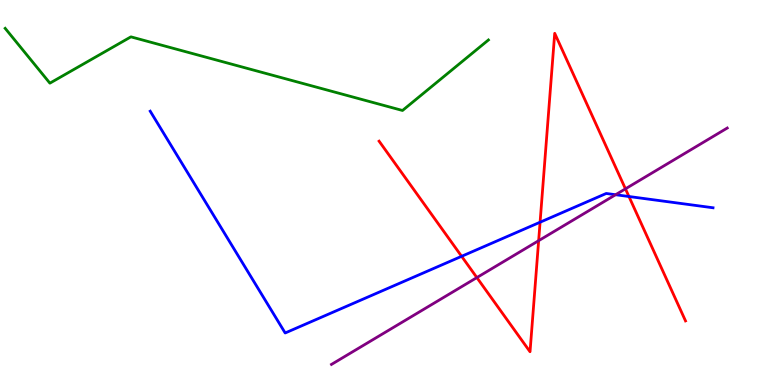[{'lines': ['blue', 'red'], 'intersections': [{'x': 5.96, 'y': 3.34}, {'x': 6.97, 'y': 4.23}, {'x': 8.12, 'y': 4.9}]}, {'lines': ['green', 'red'], 'intersections': []}, {'lines': ['purple', 'red'], 'intersections': [{'x': 6.15, 'y': 2.79}, {'x': 6.95, 'y': 3.75}, {'x': 8.07, 'y': 5.1}]}, {'lines': ['blue', 'green'], 'intersections': []}, {'lines': ['blue', 'purple'], 'intersections': [{'x': 7.94, 'y': 4.94}]}, {'lines': ['green', 'purple'], 'intersections': []}]